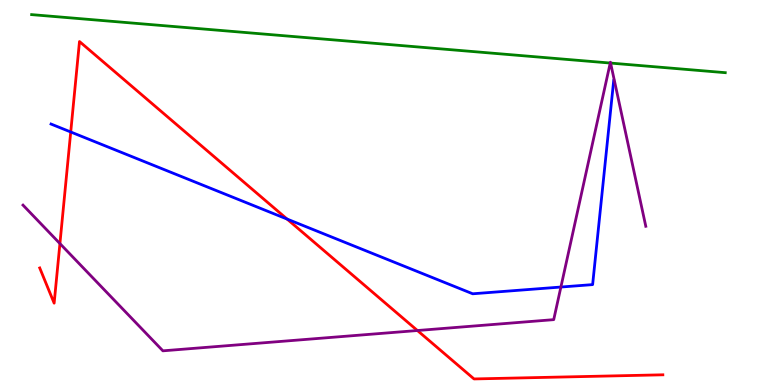[{'lines': ['blue', 'red'], 'intersections': [{'x': 0.913, 'y': 6.57}, {'x': 3.7, 'y': 4.31}]}, {'lines': ['green', 'red'], 'intersections': []}, {'lines': ['purple', 'red'], 'intersections': [{'x': 0.773, 'y': 3.67}, {'x': 5.39, 'y': 1.41}]}, {'lines': ['blue', 'green'], 'intersections': []}, {'lines': ['blue', 'purple'], 'intersections': [{'x': 7.24, 'y': 2.54}]}, {'lines': ['green', 'purple'], 'intersections': [{'x': 7.87, 'y': 8.36}, {'x': 7.88, 'y': 8.36}]}]